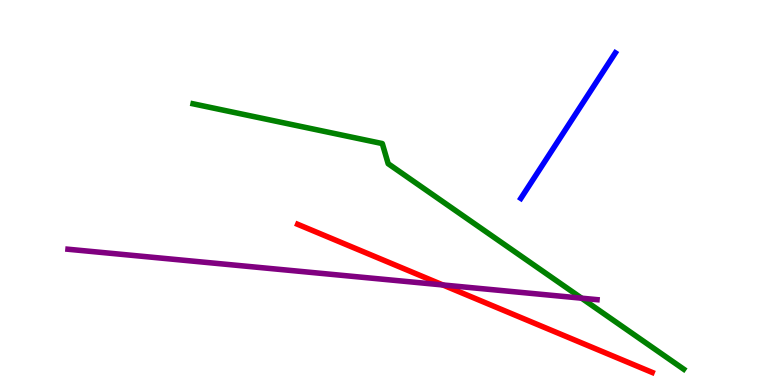[{'lines': ['blue', 'red'], 'intersections': []}, {'lines': ['green', 'red'], 'intersections': []}, {'lines': ['purple', 'red'], 'intersections': [{'x': 5.71, 'y': 2.6}]}, {'lines': ['blue', 'green'], 'intersections': []}, {'lines': ['blue', 'purple'], 'intersections': []}, {'lines': ['green', 'purple'], 'intersections': [{'x': 7.5, 'y': 2.26}]}]